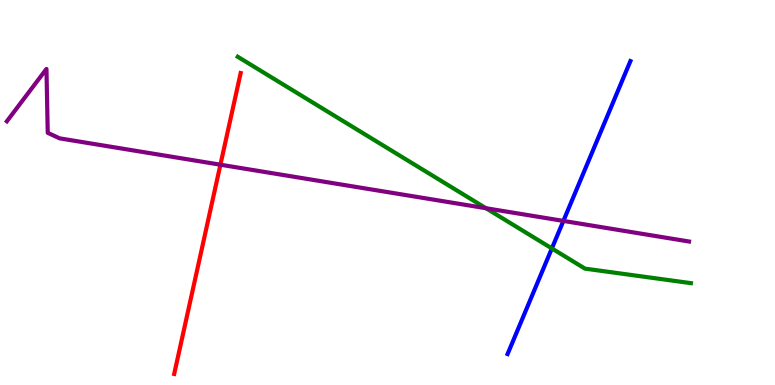[{'lines': ['blue', 'red'], 'intersections': []}, {'lines': ['green', 'red'], 'intersections': []}, {'lines': ['purple', 'red'], 'intersections': [{'x': 2.84, 'y': 5.72}]}, {'lines': ['blue', 'green'], 'intersections': [{'x': 7.12, 'y': 3.55}]}, {'lines': ['blue', 'purple'], 'intersections': [{'x': 7.27, 'y': 4.26}]}, {'lines': ['green', 'purple'], 'intersections': [{'x': 6.27, 'y': 4.59}]}]